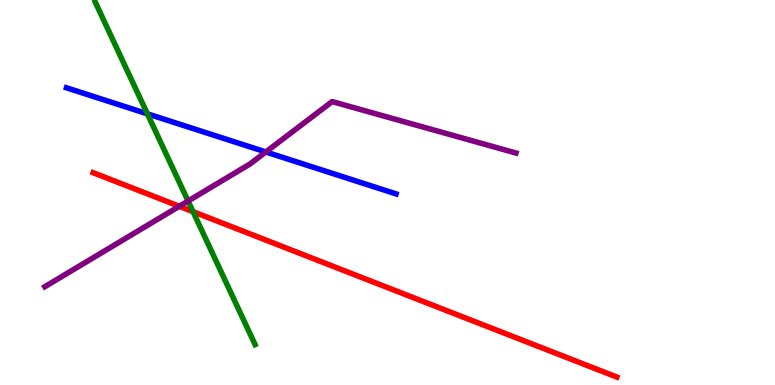[{'lines': ['blue', 'red'], 'intersections': []}, {'lines': ['green', 'red'], 'intersections': [{'x': 2.49, 'y': 4.5}]}, {'lines': ['purple', 'red'], 'intersections': [{'x': 2.31, 'y': 4.64}]}, {'lines': ['blue', 'green'], 'intersections': [{'x': 1.9, 'y': 7.04}]}, {'lines': ['blue', 'purple'], 'intersections': [{'x': 3.43, 'y': 6.05}]}, {'lines': ['green', 'purple'], 'intersections': [{'x': 2.43, 'y': 4.78}]}]